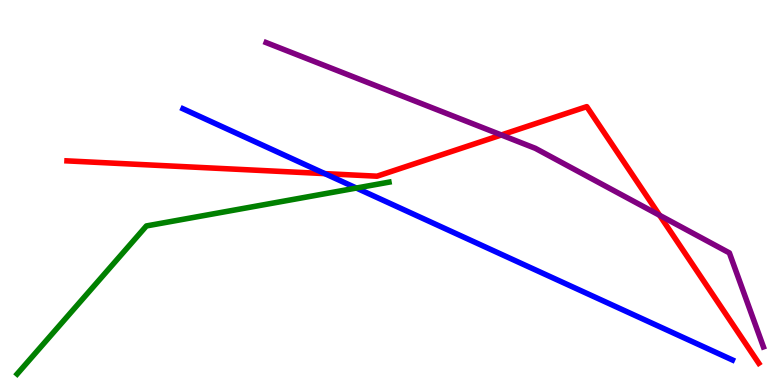[{'lines': ['blue', 'red'], 'intersections': [{'x': 4.19, 'y': 5.49}]}, {'lines': ['green', 'red'], 'intersections': []}, {'lines': ['purple', 'red'], 'intersections': [{'x': 6.47, 'y': 6.49}, {'x': 8.51, 'y': 4.41}]}, {'lines': ['blue', 'green'], 'intersections': [{'x': 4.6, 'y': 5.12}]}, {'lines': ['blue', 'purple'], 'intersections': []}, {'lines': ['green', 'purple'], 'intersections': []}]